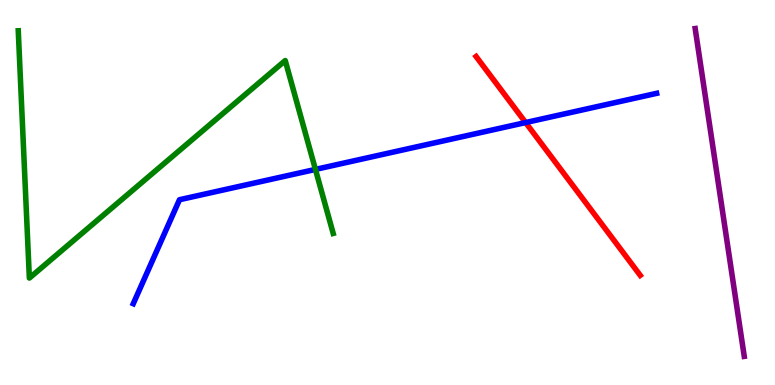[{'lines': ['blue', 'red'], 'intersections': [{'x': 6.78, 'y': 6.82}]}, {'lines': ['green', 'red'], 'intersections': []}, {'lines': ['purple', 'red'], 'intersections': []}, {'lines': ['blue', 'green'], 'intersections': [{'x': 4.07, 'y': 5.6}]}, {'lines': ['blue', 'purple'], 'intersections': []}, {'lines': ['green', 'purple'], 'intersections': []}]